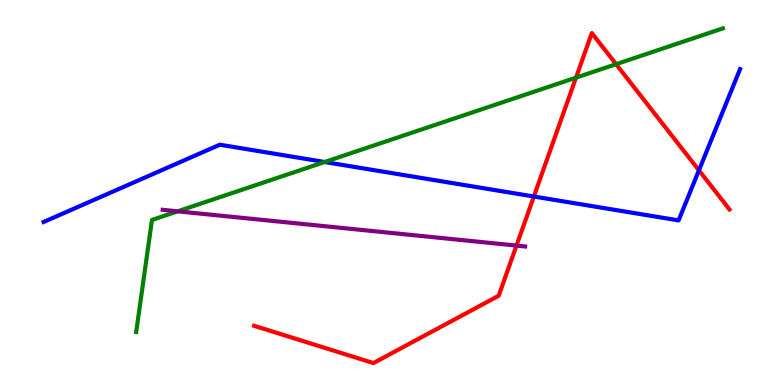[{'lines': ['blue', 'red'], 'intersections': [{'x': 6.89, 'y': 4.9}, {'x': 9.02, 'y': 5.58}]}, {'lines': ['green', 'red'], 'intersections': [{'x': 7.43, 'y': 7.98}, {'x': 7.95, 'y': 8.33}]}, {'lines': ['purple', 'red'], 'intersections': [{'x': 6.66, 'y': 3.62}]}, {'lines': ['blue', 'green'], 'intersections': [{'x': 4.19, 'y': 5.79}]}, {'lines': ['blue', 'purple'], 'intersections': []}, {'lines': ['green', 'purple'], 'intersections': [{'x': 2.29, 'y': 4.51}]}]